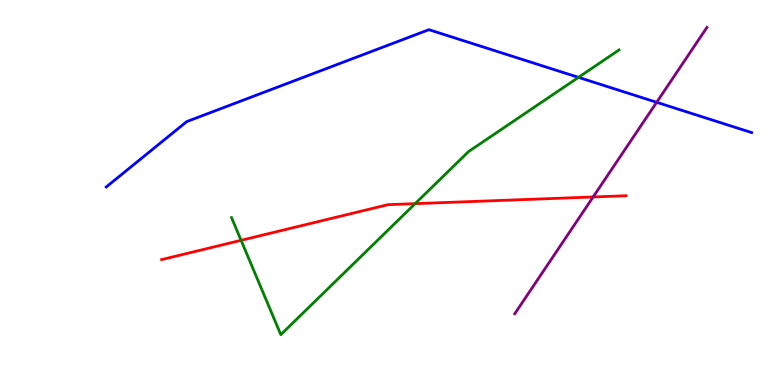[{'lines': ['blue', 'red'], 'intersections': []}, {'lines': ['green', 'red'], 'intersections': [{'x': 3.11, 'y': 3.76}, {'x': 5.36, 'y': 4.71}]}, {'lines': ['purple', 'red'], 'intersections': [{'x': 7.65, 'y': 4.88}]}, {'lines': ['blue', 'green'], 'intersections': [{'x': 7.46, 'y': 7.99}]}, {'lines': ['blue', 'purple'], 'intersections': [{'x': 8.47, 'y': 7.34}]}, {'lines': ['green', 'purple'], 'intersections': []}]